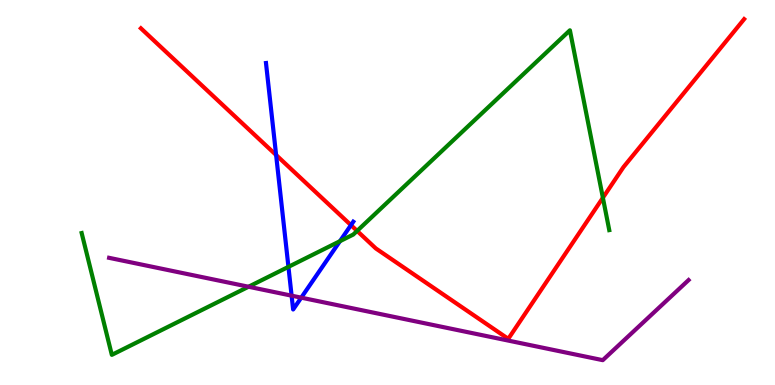[{'lines': ['blue', 'red'], 'intersections': [{'x': 3.56, 'y': 5.97}, {'x': 4.53, 'y': 4.15}]}, {'lines': ['green', 'red'], 'intersections': [{'x': 4.61, 'y': 4.0}, {'x': 7.78, 'y': 4.86}]}, {'lines': ['purple', 'red'], 'intersections': []}, {'lines': ['blue', 'green'], 'intersections': [{'x': 3.72, 'y': 3.07}, {'x': 4.39, 'y': 3.74}]}, {'lines': ['blue', 'purple'], 'intersections': [{'x': 3.76, 'y': 2.32}, {'x': 3.89, 'y': 2.27}]}, {'lines': ['green', 'purple'], 'intersections': [{'x': 3.21, 'y': 2.55}]}]